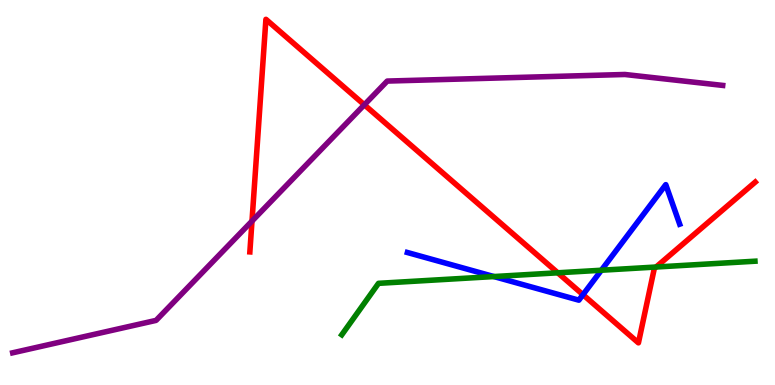[{'lines': ['blue', 'red'], 'intersections': [{'x': 7.52, 'y': 2.35}]}, {'lines': ['green', 'red'], 'intersections': [{'x': 7.2, 'y': 2.91}, {'x': 8.47, 'y': 3.06}]}, {'lines': ['purple', 'red'], 'intersections': [{'x': 3.25, 'y': 4.26}, {'x': 4.7, 'y': 7.28}]}, {'lines': ['blue', 'green'], 'intersections': [{'x': 6.37, 'y': 2.82}, {'x': 7.76, 'y': 2.98}]}, {'lines': ['blue', 'purple'], 'intersections': []}, {'lines': ['green', 'purple'], 'intersections': []}]